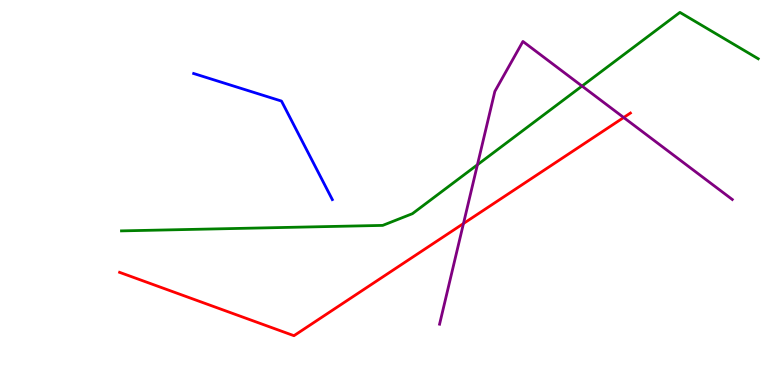[{'lines': ['blue', 'red'], 'intersections': []}, {'lines': ['green', 'red'], 'intersections': []}, {'lines': ['purple', 'red'], 'intersections': [{'x': 5.98, 'y': 4.19}, {'x': 8.05, 'y': 6.95}]}, {'lines': ['blue', 'green'], 'intersections': []}, {'lines': ['blue', 'purple'], 'intersections': []}, {'lines': ['green', 'purple'], 'intersections': [{'x': 6.16, 'y': 5.72}, {'x': 7.51, 'y': 7.76}]}]